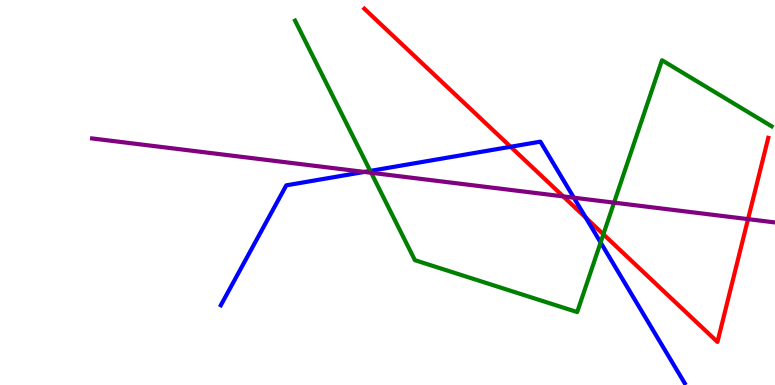[{'lines': ['blue', 'red'], 'intersections': [{'x': 6.59, 'y': 6.19}, {'x': 7.56, 'y': 4.34}]}, {'lines': ['green', 'red'], 'intersections': [{'x': 7.79, 'y': 3.91}]}, {'lines': ['purple', 'red'], 'intersections': [{'x': 7.27, 'y': 4.9}, {'x': 9.65, 'y': 4.31}]}, {'lines': ['blue', 'green'], 'intersections': [{'x': 4.78, 'y': 5.56}, {'x': 7.75, 'y': 3.7}]}, {'lines': ['blue', 'purple'], 'intersections': [{'x': 4.7, 'y': 5.53}, {'x': 7.4, 'y': 4.86}]}, {'lines': ['green', 'purple'], 'intersections': [{'x': 4.79, 'y': 5.51}, {'x': 7.92, 'y': 4.74}]}]